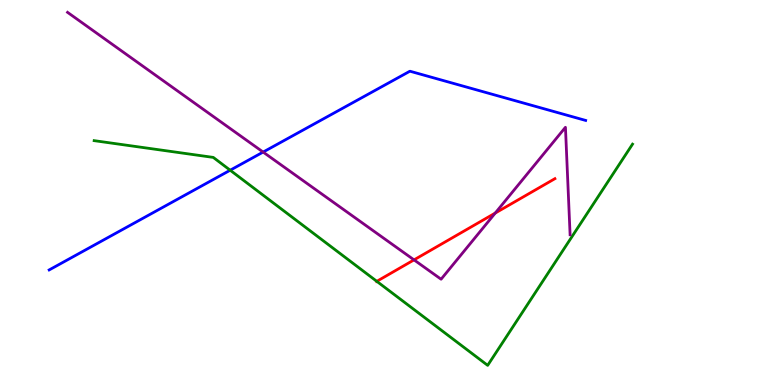[{'lines': ['blue', 'red'], 'intersections': []}, {'lines': ['green', 'red'], 'intersections': [{'x': 4.86, 'y': 2.69}]}, {'lines': ['purple', 'red'], 'intersections': [{'x': 5.34, 'y': 3.25}, {'x': 6.39, 'y': 4.47}]}, {'lines': ['blue', 'green'], 'intersections': [{'x': 2.97, 'y': 5.58}]}, {'lines': ['blue', 'purple'], 'intersections': [{'x': 3.4, 'y': 6.05}]}, {'lines': ['green', 'purple'], 'intersections': []}]